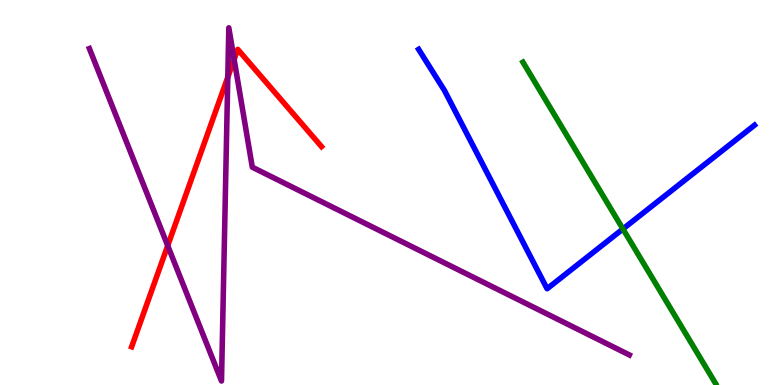[{'lines': ['blue', 'red'], 'intersections': []}, {'lines': ['green', 'red'], 'intersections': []}, {'lines': ['purple', 'red'], 'intersections': [{'x': 2.16, 'y': 3.62}, {'x': 2.94, 'y': 7.99}, {'x': 3.02, 'y': 8.46}]}, {'lines': ['blue', 'green'], 'intersections': [{'x': 8.04, 'y': 4.05}]}, {'lines': ['blue', 'purple'], 'intersections': []}, {'lines': ['green', 'purple'], 'intersections': []}]